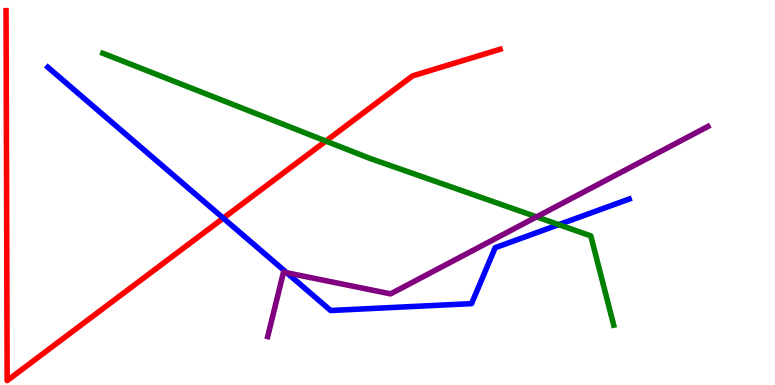[{'lines': ['blue', 'red'], 'intersections': [{'x': 2.88, 'y': 4.33}]}, {'lines': ['green', 'red'], 'intersections': [{'x': 4.2, 'y': 6.34}]}, {'lines': ['purple', 'red'], 'intersections': []}, {'lines': ['blue', 'green'], 'intersections': [{'x': 7.21, 'y': 4.17}]}, {'lines': ['blue', 'purple'], 'intersections': [{'x': 3.7, 'y': 2.91}]}, {'lines': ['green', 'purple'], 'intersections': [{'x': 6.92, 'y': 4.37}]}]